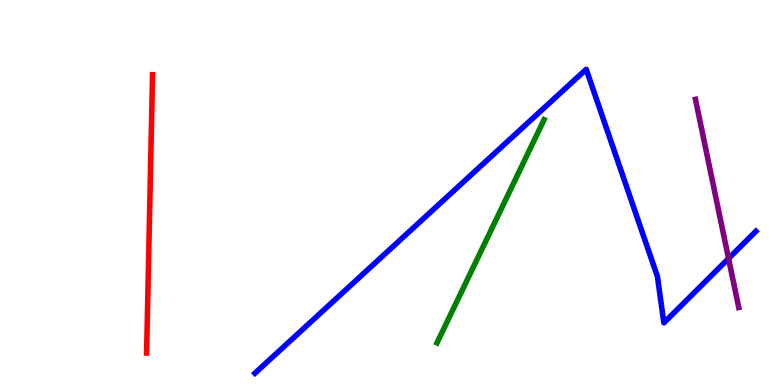[{'lines': ['blue', 'red'], 'intersections': []}, {'lines': ['green', 'red'], 'intersections': []}, {'lines': ['purple', 'red'], 'intersections': []}, {'lines': ['blue', 'green'], 'intersections': []}, {'lines': ['blue', 'purple'], 'intersections': [{'x': 9.4, 'y': 3.29}]}, {'lines': ['green', 'purple'], 'intersections': []}]